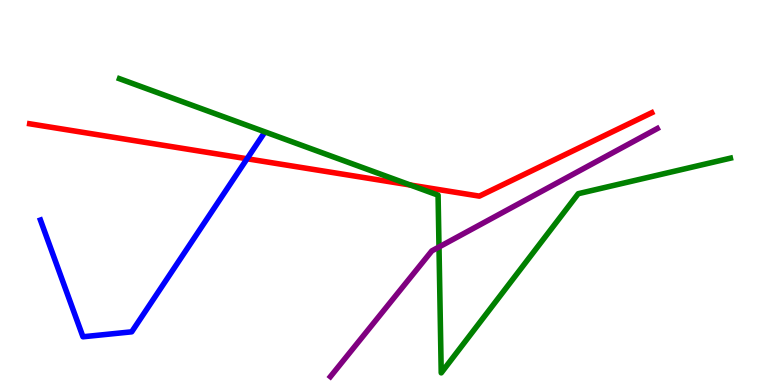[{'lines': ['blue', 'red'], 'intersections': [{'x': 3.19, 'y': 5.88}]}, {'lines': ['green', 'red'], 'intersections': [{'x': 5.29, 'y': 5.19}]}, {'lines': ['purple', 'red'], 'intersections': []}, {'lines': ['blue', 'green'], 'intersections': []}, {'lines': ['blue', 'purple'], 'intersections': []}, {'lines': ['green', 'purple'], 'intersections': [{'x': 5.66, 'y': 3.58}]}]